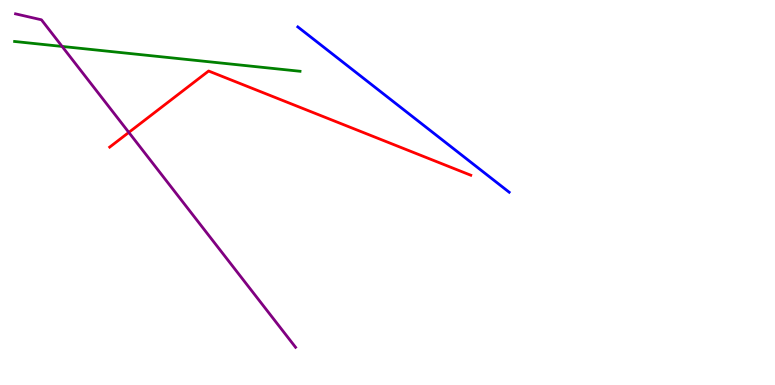[{'lines': ['blue', 'red'], 'intersections': []}, {'lines': ['green', 'red'], 'intersections': []}, {'lines': ['purple', 'red'], 'intersections': [{'x': 1.66, 'y': 6.56}]}, {'lines': ['blue', 'green'], 'intersections': []}, {'lines': ['blue', 'purple'], 'intersections': []}, {'lines': ['green', 'purple'], 'intersections': [{'x': 0.801, 'y': 8.79}]}]